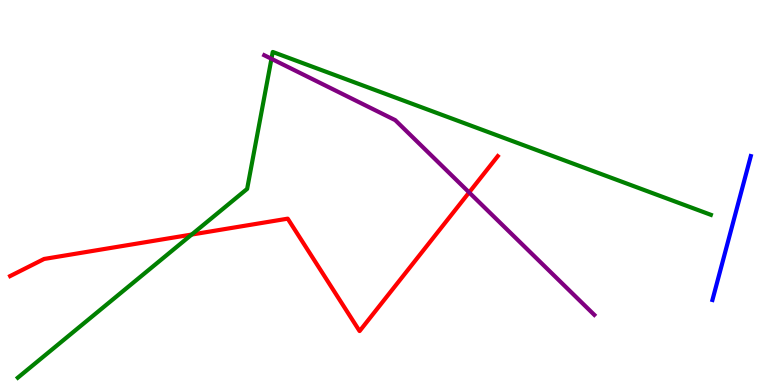[{'lines': ['blue', 'red'], 'intersections': []}, {'lines': ['green', 'red'], 'intersections': [{'x': 2.47, 'y': 3.91}]}, {'lines': ['purple', 'red'], 'intersections': [{'x': 6.05, 'y': 5.0}]}, {'lines': ['blue', 'green'], 'intersections': []}, {'lines': ['blue', 'purple'], 'intersections': []}, {'lines': ['green', 'purple'], 'intersections': [{'x': 3.5, 'y': 8.47}]}]